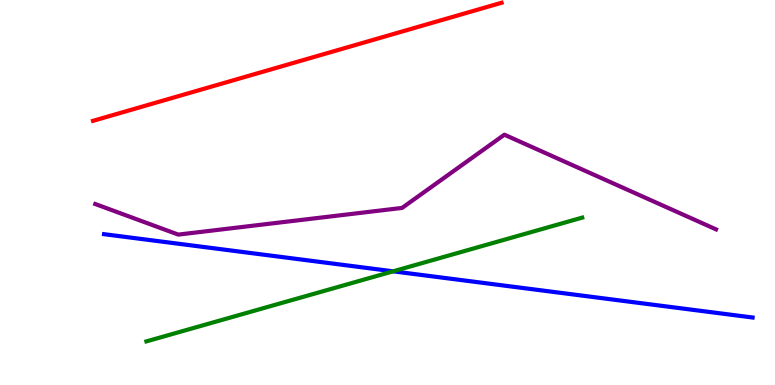[{'lines': ['blue', 'red'], 'intersections': []}, {'lines': ['green', 'red'], 'intersections': []}, {'lines': ['purple', 'red'], 'intersections': []}, {'lines': ['blue', 'green'], 'intersections': [{'x': 5.07, 'y': 2.95}]}, {'lines': ['blue', 'purple'], 'intersections': []}, {'lines': ['green', 'purple'], 'intersections': []}]